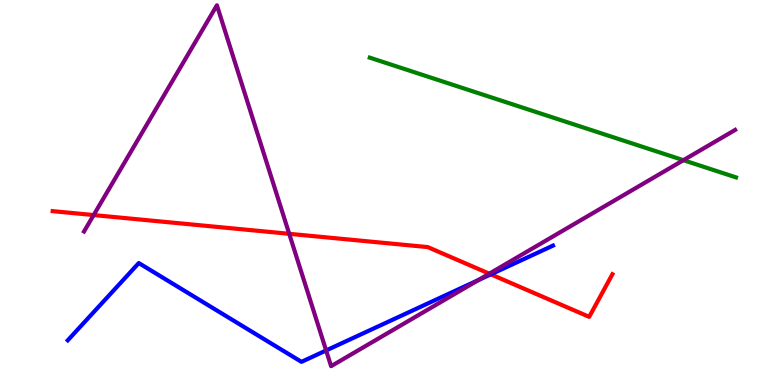[{'lines': ['blue', 'red'], 'intersections': [{'x': 6.33, 'y': 2.87}]}, {'lines': ['green', 'red'], 'intersections': []}, {'lines': ['purple', 'red'], 'intersections': [{'x': 1.21, 'y': 4.41}, {'x': 3.73, 'y': 3.93}, {'x': 6.31, 'y': 2.89}]}, {'lines': ['blue', 'green'], 'intersections': []}, {'lines': ['blue', 'purple'], 'intersections': [{'x': 4.21, 'y': 0.897}, {'x': 6.17, 'y': 2.72}]}, {'lines': ['green', 'purple'], 'intersections': [{'x': 8.82, 'y': 5.84}]}]